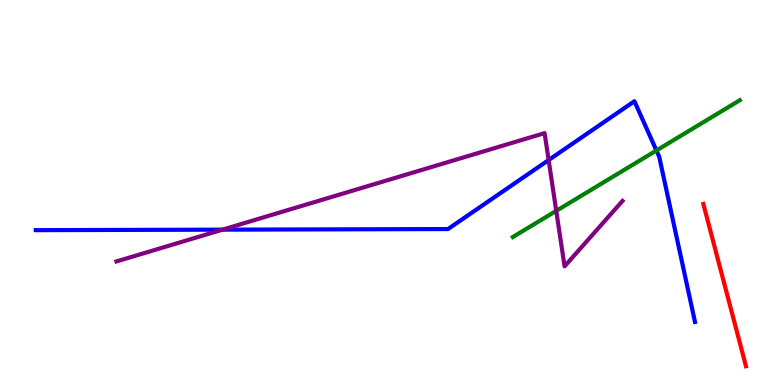[{'lines': ['blue', 'red'], 'intersections': []}, {'lines': ['green', 'red'], 'intersections': []}, {'lines': ['purple', 'red'], 'intersections': []}, {'lines': ['blue', 'green'], 'intersections': [{'x': 8.47, 'y': 6.09}]}, {'lines': ['blue', 'purple'], 'intersections': [{'x': 2.87, 'y': 4.03}, {'x': 7.08, 'y': 5.84}]}, {'lines': ['green', 'purple'], 'intersections': [{'x': 7.18, 'y': 4.52}]}]